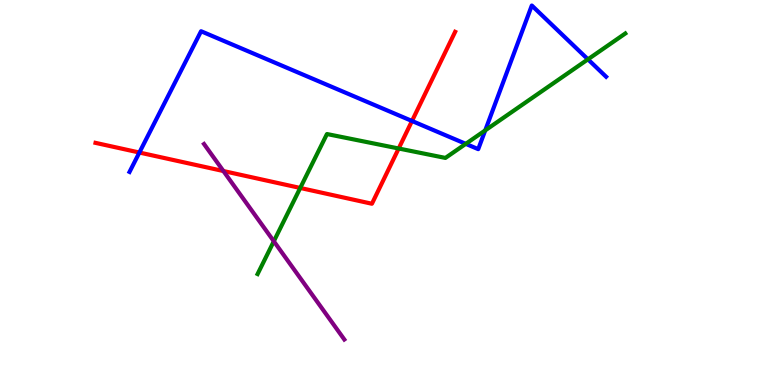[{'lines': ['blue', 'red'], 'intersections': [{'x': 1.8, 'y': 6.04}, {'x': 5.32, 'y': 6.86}]}, {'lines': ['green', 'red'], 'intersections': [{'x': 3.87, 'y': 5.12}, {'x': 5.14, 'y': 6.14}]}, {'lines': ['purple', 'red'], 'intersections': [{'x': 2.88, 'y': 5.56}]}, {'lines': ['blue', 'green'], 'intersections': [{'x': 6.01, 'y': 6.26}, {'x': 6.26, 'y': 6.61}, {'x': 7.59, 'y': 8.46}]}, {'lines': ['blue', 'purple'], 'intersections': []}, {'lines': ['green', 'purple'], 'intersections': [{'x': 3.53, 'y': 3.73}]}]